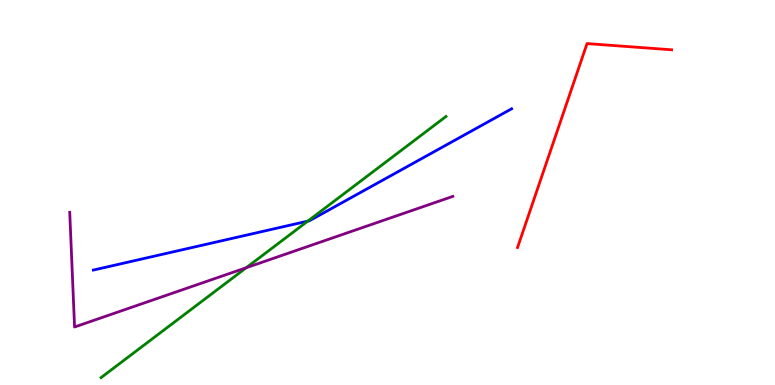[{'lines': ['blue', 'red'], 'intersections': []}, {'lines': ['green', 'red'], 'intersections': []}, {'lines': ['purple', 'red'], 'intersections': []}, {'lines': ['blue', 'green'], 'intersections': [{'x': 3.97, 'y': 4.26}]}, {'lines': ['blue', 'purple'], 'intersections': []}, {'lines': ['green', 'purple'], 'intersections': [{'x': 3.18, 'y': 3.05}]}]